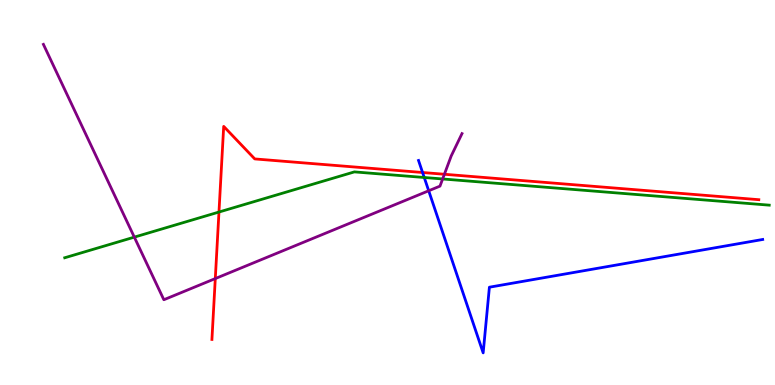[{'lines': ['blue', 'red'], 'intersections': [{'x': 5.45, 'y': 5.52}]}, {'lines': ['green', 'red'], 'intersections': [{'x': 2.83, 'y': 4.49}]}, {'lines': ['purple', 'red'], 'intersections': [{'x': 2.78, 'y': 2.76}, {'x': 5.73, 'y': 5.47}]}, {'lines': ['blue', 'green'], 'intersections': [{'x': 5.47, 'y': 5.39}]}, {'lines': ['blue', 'purple'], 'intersections': [{'x': 5.53, 'y': 5.05}]}, {'lines': ['green', 'purple'], 'intersections': [{'x': 1.73, 'y': 3.84}, {'x': 5.71, 'y': 5.35}]}]